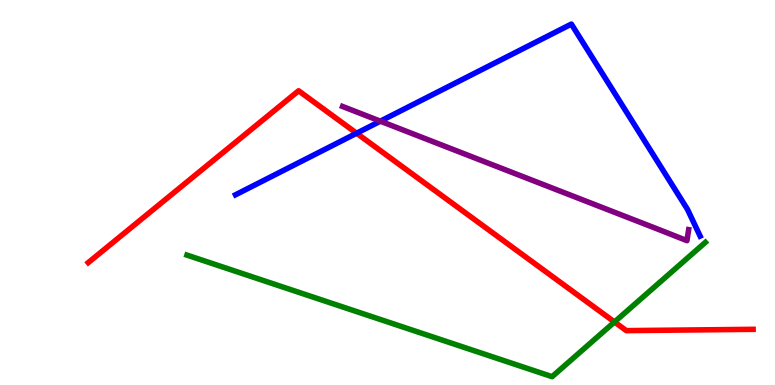[{'lines': ['blue', 'red'], 'intersections': [{'x': 4.6, 'y': 6.54}]}, {'lines': ['green', 'red'], 'intersections': [{'x': 7.93, 'y': 1.64}]}, {'lines': ['purple', 'red'], 'intersections': []}, {'lines': ['blue', 'green'], 'intersections': []}, {'lines': ['blue', 'purple'], 'intersections': [{'x': 4.91, 'y': 6.85}]}, {'lines': ['green', 'purple'], 'intersections': []}]